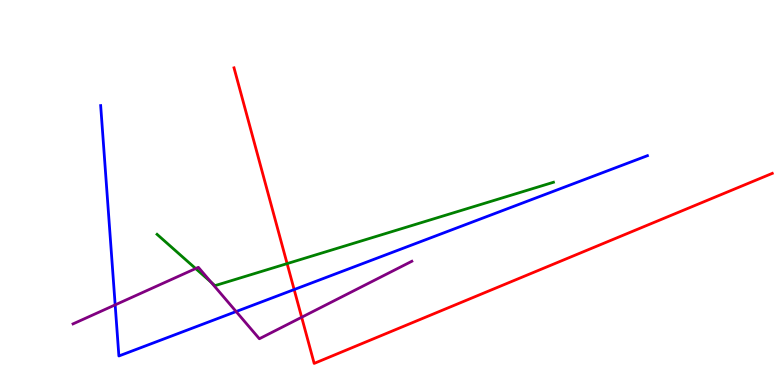[{'lines': ['blue', 'red'], 'intersections': [{'x': 3.8, 'y': 2.48}]}, {'lines': ['green', 'red'], 'intersections': [{'x': 3.7, 'y': 3.15}]}, {'lines': ['purple', 'red'], 'intersections': [{'x': 3.89, 'y': 1.76}]}, {'lines': ['blue', 'green'], 'intersections': []}, {'lines': ['blue', 'purple'], 'intersections': [{'x': 1.49, 'y': 2.08}, {'x': 3.05, 'y': 1.91}]}, {'lines': ['green', 'purple'], 'intersections': [{'x': 2.52, 'y': 3.02}, {'x': 2.72, 'y': 2.67}]}]